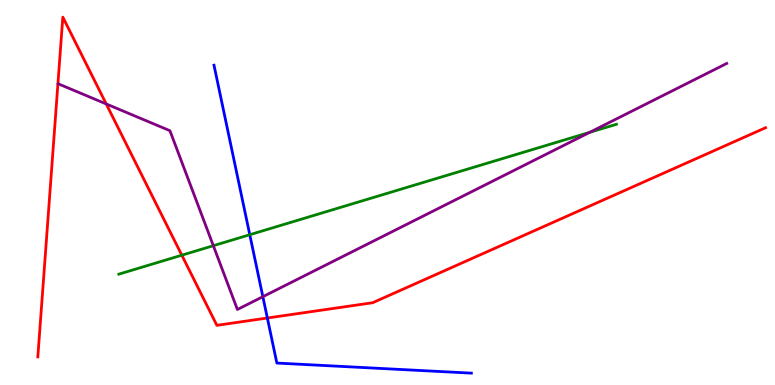[{'lines': ['blue', 'red'], 'intersections': [{'x': 3.45, 'y': 1.74}]}, {'lines': ['green', 'red'], 'intersections': [{'x': 2.35, 'y': 3.37}]}, {'lines': ['purple', 'red'], 'intersections': [{'x': 1.37, 'y': 7.3}]}, {'lines': ['blue', 'green'], 'intersections': [{'x': 3.22, 'y': 3.9}]}, {'lines': ['blue', 'purple'], 'intersections': [{'x': 3.39, 'y': 2.29}]}, {'lines': ['green', 'purple'], 'intersections': [{'x': 2.75, 'y': 3.62}, {'x': 7.61, 'y': 6.56}]}]